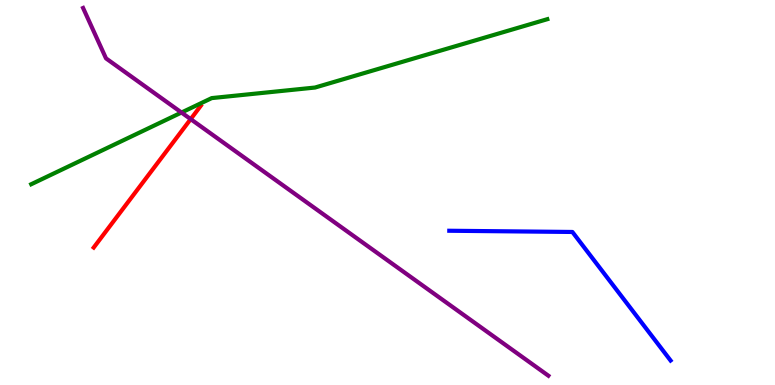[{'lines': ['blue', 'red'], 'intersections': []}, {'lines': ['green', 'red'], 'intersections': []}, {'lines': ['purple', 'red'], 'intersections': [{'x': 2.46, 'y': 6.91}]}, {'lines': ['blue', 'green'], 'intersections': []}, {'lines': ['blue', 'purple'], 'intersections': []}, {'lines': ['green', 'purple'], 'intersections': [{'x': 2.34, 'y': 7.08}]}]